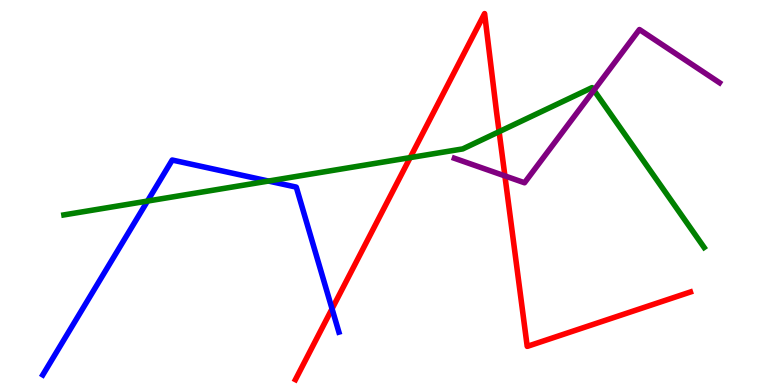[{'lines': ['blue', 'red'], 'intersections': [{'x': 4.28, 'y': 1.98}]}, {'lines': ['green', 'red'], 'intersections': [{'x': 5.29, 'y': 5.91}, {'x': 6.44, 'y': 6.58}]}, {'lines': ['purple', 'red'], 'intersections': [{'x': 6.51, 'y': 5.43}]}, {'lines': ['blue', 'green'], 'intersections': [{'x': 1.9, 'y': 4.78}, {'x': 3.46, 'y': 5.3}]}, {'lines': ['blue', 'purple'], 'intersections': []}, {'lines': ['green', 'purple'], 'intersections': [{'x': 7.66, 'y': 7.66}]}]